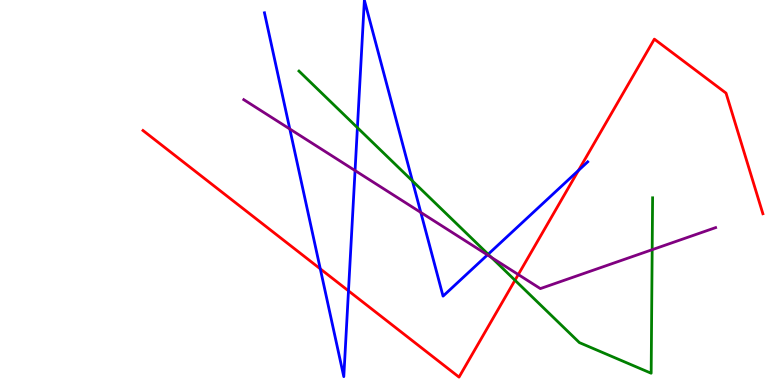[{'lines': ['blue', 'red'], 'intersections': [{'x': 4.13, 'y': 3.02}, {'x': 4.5, 'y': 2.45}, {'x': 7.46, 'y': 5.57}]}, {'lines': ['green', 'red'], 'intersections': [{'x': 6.65, 'y': 2.72}]}, {'lines': ['purple', 'red'], 'intersections': [{'x': 6.69, 'y': 2.87}]}, {'lines': ['blue', 'green'], 'intersections': [{'x': 4.61, 'y': 6.68}, {'x': 5.32, 'y': 5.3}, {'x': 6.3, 'y': 3.4}]}, {'lines': ['blue', 'purple'], 'intersections': [{'x': 3.74, 'y': 6.65}, {'x': 4.58, 'y': 5.57}, {'x': 5.43, 'y': 4.48}, {'x': 6.29, 'y': 3.38}]}, {'lines': ['green', 'purple'], 'intersections': [{'x': 6.34, 'y': 3.31}, {'x': 8.42, 'y': 3.51}]}]